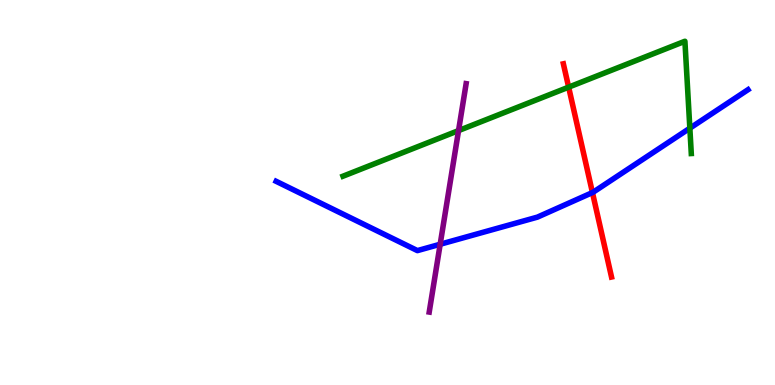[{'lines': ['blue', 'red'], 'intersections': [{'x': 7.64, 'y': 5.0}]}, {'lines': ['green', 'red'], 'intersections': [{'x': 7.34, 'y': 7.74}]}, {'lines': ['purple', 'red'], 'intersections': []}, {'lines': ['blue', 'green'], 'intersections': [{'x': 8.9, 'y': 6.67}]}, {'lines': ['blue', 'purple'], 'intersections': [{'x': 5.68, 'y': 3.66}]}, {'lines': ['green', 'purple'], 'intersections': [{'x': 5.92, 'y': 6.61}]}]